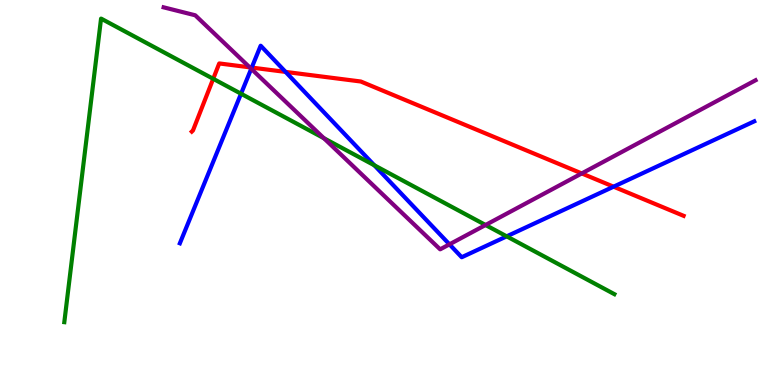[{'lines': ['blue', 'red'], 'intersections': [{'x': 3.25, 'y': 8.24}, {'x': 3.68, 'y': 8.13}, {'x': 7.92, 'y': 5.15}]}, {'lines': ['green', 'red'], 'intersections': [{'x': 2.75, 'y': 7.95}]}, {'lines': ['purple', 'red'], 'intersections': [{'x': 3.22, 'y': 8.25}, {'x': 7.51, 'y': 5.5}]}, {'lines': ['blue', 'green'], 'intersections': [{'x': 3.11, 'y': 7.57}, {'x': 4.83, 'y': 5.71}, {'x': 6.54, 'y': 3.86}]}, {'lines': ['blue', 'purple'], 'intersections': [{'x': 3.24, 'y': 8.21}, {'x': 5.8, 'y': 3.65}]}, {'lines': ['green', 'purple'], 'intersections': [{'x': 4.18, 'y': 6.41}, {'x': 6.27, 'y': 4.16}]}]